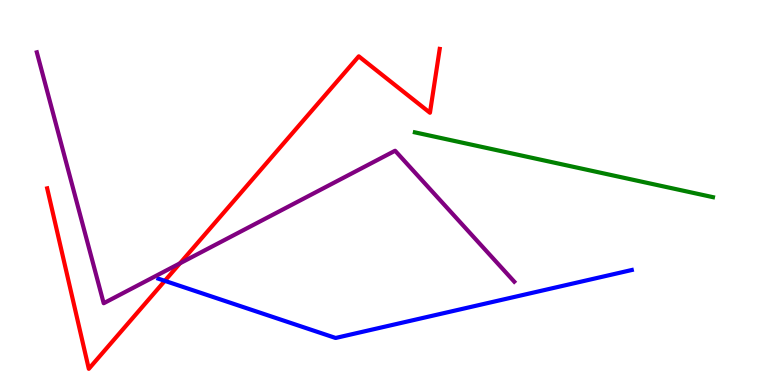[{'lines': ['blue', 'red'], 'intersections': [{'x': 2.13, 'y': 2.71}]}, {'lines': ['green', 'red'], 'intersections': []}, {'lines': ['purple', 'red'], 'intersections': [{'x': 2.32, 'y': 3.16}]}, {'lines': ['blue', 'green'], 'intersections': []}, {'lines': ['blue', 'purple'], 'intersections': []}, {'lines': ['green', 'purple'], 'intersections': []}]